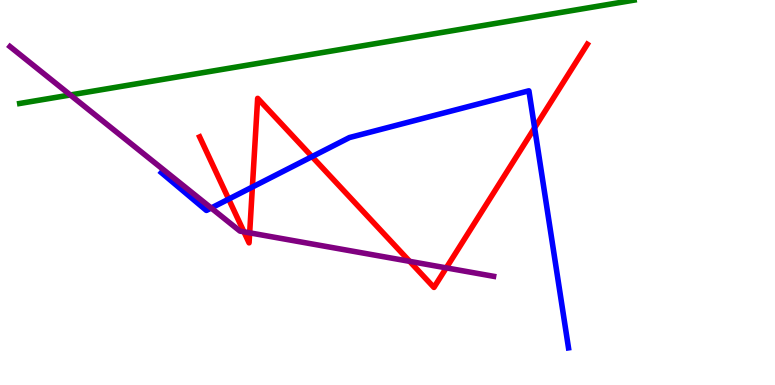[{'lines': ['blue', 'red'], 'intersections': [{'x': 2.95, 'y': 4.83}, {'x': 3.26, 'y': 5.14}, {'x': 4.03, 'y': 5.93}, {'x': 6.9, 'y': 6.68}]}, {'lines': ['green', 'red'], 'intersections': []}, {'lines': ['purple', 'red'], 'intersections': [{'x': 3.15, 'y': 3.98}, {'x': 3.22, 'y': 3.95}, {'x': 5.29, 'y': 3.21}, {'x': 5.76, 'y': 3.04}]}, {'lines': ['blue', 'green'], 'intersections': []}, {'lines': ['blue', 'purple'], 'intersections': [{'x': 2.73, 'y': 4.6}]}, {'lines': ['green', 'purple'], 'intersections': [{'x': 0.907, 'y': 7.53}]}]